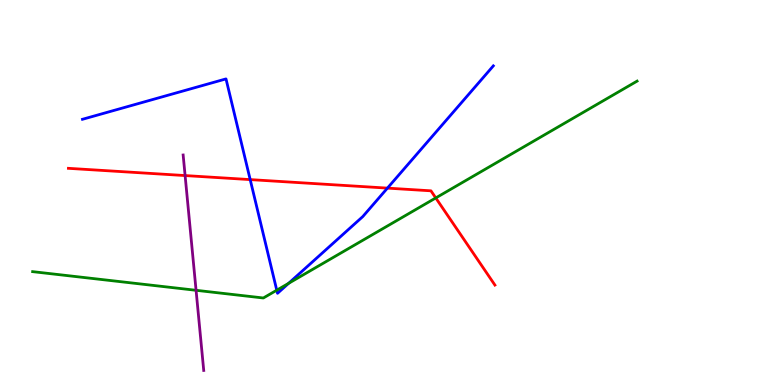[{'lines': ['blue', 'red'], 'intersections': [{'x': 3.23, 'y': 5.33}, {'x': 5.0, 'y': 5.11}]}, {'lines': ['green', 'red'], 'intersections': [{'x': 5.62, 'y': 4.86}]}, {'lines': ['purple', 'red'], 'intersections': [{'x': 2.39, 'y': 5.44}]}, {'lines': ['blue', 'green'], 'intersections': [{'x': 3.57, 'y': 2.46}, {'x': 3.72, 'y': 2.64}]}, {'lines': ['blue', 'purple'], 'intersections': []}, {'lines': ['green', 'purple'], 'intersections': [{'x': 2.53, 'y': 2.46}]}]